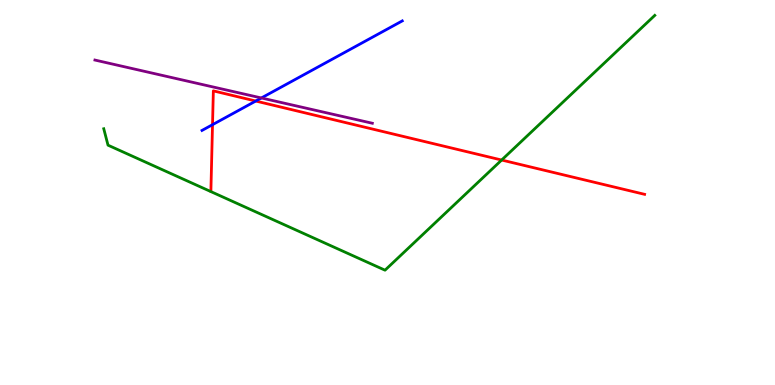[{'lines': ['blue', 'red'], 'intersections': [{'x': 2.74, 'y': 6.76}, {'x': 3.3, 'y': 7.38}]}, {'lines': ['green', 'red'], 'intersections': [{'x': 6.47, 'y': 5.84}]}, {'lines': ['purple', 'red'], 'intersections': []}, {'lines': ['blue', 'green'], 'intersections': []}, {'lines': ['blue', 'purple'], 'intersections': [{'x': 3.37, 'y': 7.46}]}, {'lines': ['green', 'purple'], 'intersections': []}]